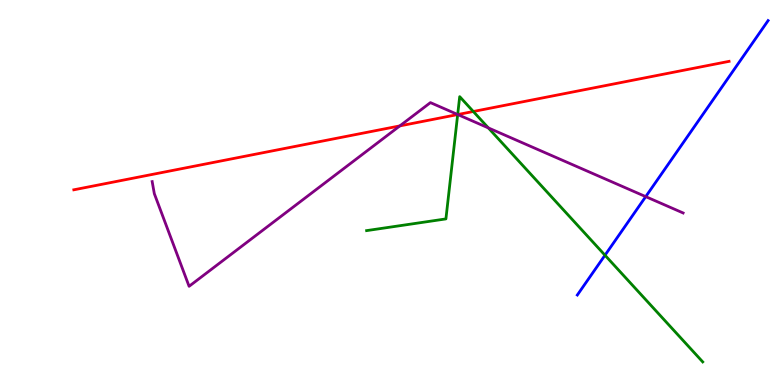[{'lines': ['blue', 'red'], 'intersections': []}, {'lines': ['green', 'red'], 'intersections': [{'x': 5.91, 'y': 7.02}, {'x': 6.11, 'y': 7.1}]}, {'lines': ['purple', 'red'], 'intersections': [{'x': 5.16, 'y': 6.73}, {'x': 5.91, 'y': 7.02}]}, {'lines': ['blue', 'green'], 'intersections': [{'x': 7.81, 'y': 3.37}]}, {'lines': ['blue', 'purple'], 'intersections': [{'x': 8.33, 'y': 4.89}]}, {'lines': ['green', 'purple'], 'intersections': [{'x': 5.91, 'y': 7.03}, {'x': 6.3, 'y': 6.68}]}]